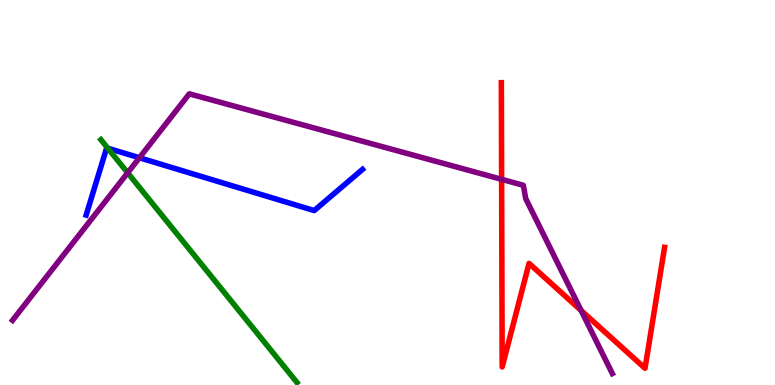[{'lines': ['blue', 'red'], 'intersections': []}, {'lines': ['green', 'red'], 'intersections': []}, {'lines': ['purple', 'red'], 'intersections': [{'x': 6.47, 'y': 5.34}, {'x': 7.5, 'y': 1.94}]}, {'lines': ['blue', 'green'], 'intersections': [{'x': 1.39, 'y': 6.15}]}, {'lines': ['blue', 'purple'], 'intersections': [{'x': 1.8, 'y': 5.9}]}, {'lines': ['green', 'purple'], 'intersections': [{'x': 1.65, 'y': 5.51}]}]